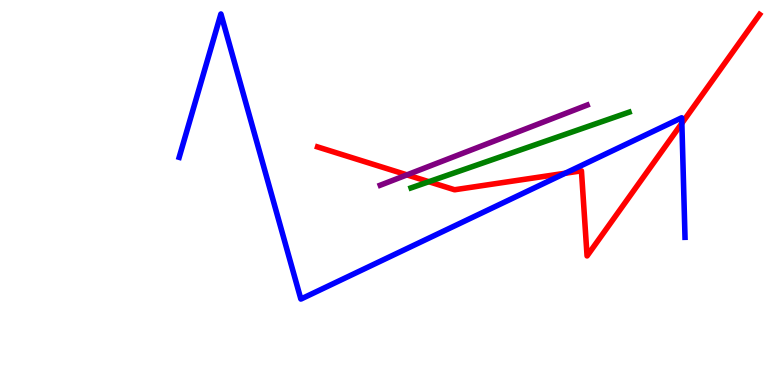[{'lines': ['blue', 'red'], 'intersections': [{'x': 7.29, 'y': 5.5}, {'x': 8.8, 'y': 6.8}]}, {'lines': ['green', 'red'], 'intersections': [{'x': 5.53, 'y': 5.28}]}, {'lines': ['purple', 'red'], 'intersections': [{'x': 5.25, 'y': 5.46}]}, {'lines': ['blue', 'green'], 'intersections': []}, {'lines': ['blue', 'purple'], 'intersections': []}, {'lines': ['green', 'purple'], 'intersections': []}]